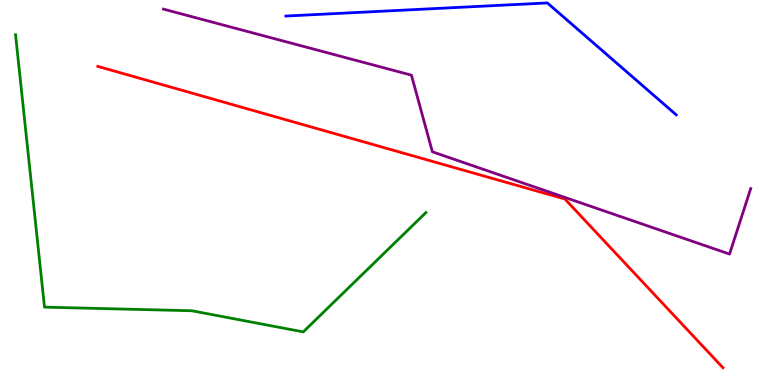[{'lines': ['blue', 'red'], 'intersections': []}, {'lines': ['green', 'red'], 'intersections': []}, {'lines': ['purple', 'red'], 'intersections': []}, {'lines': ['blue', 'green'], 'intersections': []}, {'lines': ['blue', 'purple'], 'intersections': []}, {'lines': ['green', 'purple'], 'intersections': []}]